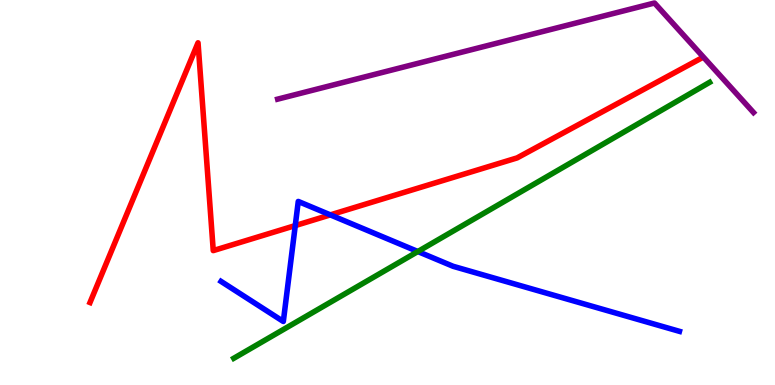[{'lines': ['blue', 'red'], 'intersections': [{'x': 3.81, 'y': 4.14}, {'x': 4.26, 'y': 4.42}]}, {'lines': ['green', 'red'], 'intersections': []}, {'lines': ['purple', 'red'], 'intersections': []}, {'lines': ['blue', 'green'], 'intersections': [{'x': 5.39, 'y': 3.47}]}, {'lines': ['blue', 'purple'], 'intersections': []}, {'lines': ['green', 'purple'], 'intersections': []}]